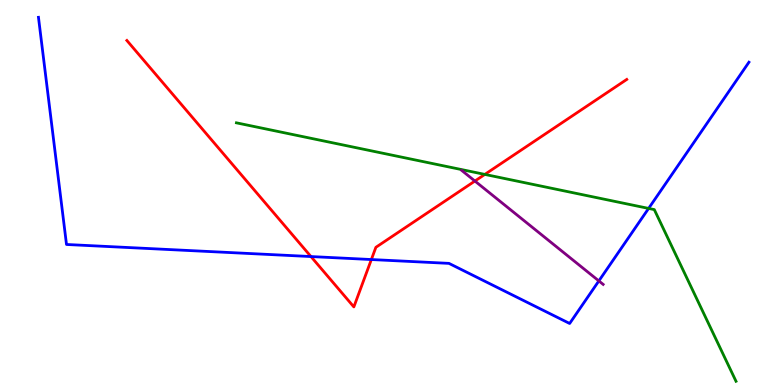[{'lines': ['blue', 'red'], 'intersections': [{'x': 4.01, 'y': 3.34}, {'x': 4.79, 'y': 3.26}]}, {'lines': ['green', 'red'], 'intersections': [{'x': 6.26, 'y': 5.47}]}, {'lines': ['purple', 'red'], 'intersections': [{'x': 6.13, 'y': 5.3}]}, {'lines': ['blue', 'green'], 'intersections': [{'x': 8.37, 'y': 4.59}]}, {'lines': ['blue', 'purple'], 'intersections': [{'x': 7.73, 'y': 2.7}]}, {'lines': ['green', 'purple'], 'intersections': []}]